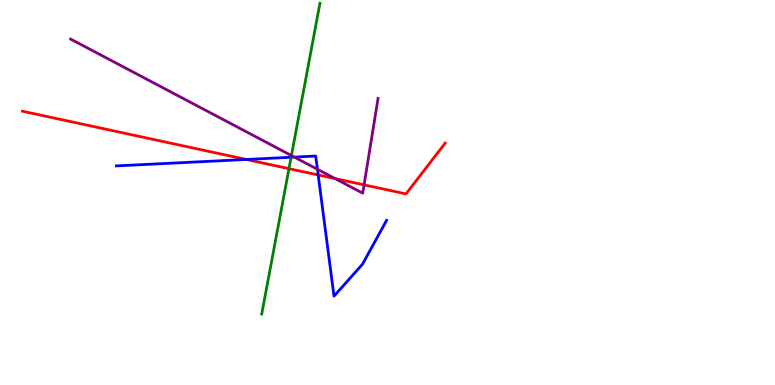[{'lines': ['blue', 'red'], 'intersections': [{'x': 3.18, 'y': 5.86}, {'x': 4.11, 'y': 5.46}]}, {'lines': ['green', 'red'], 'intersections': [{'x': 3.73, 'y': 5.62}]}, {'lines': ['purple', 'red'], 'intersections': [{'x': 4.32, 'y': 5.36}, {'x': 4.7, 'y': 5.2}]}, {'lines': ['blue', 'green'], 'intersections': [{'x': 3.76, 'y': 5.92}]}, {'lines': ['blue', 'purple'], 'intersections': [{'x': 3.8, 'y': 5.92}, {'x': 4.1, 'y': 5.6}]}, {'lines': ['green', 'purple'], 'intersections': [{'x': 3.76, 'y': 5.96}]}]